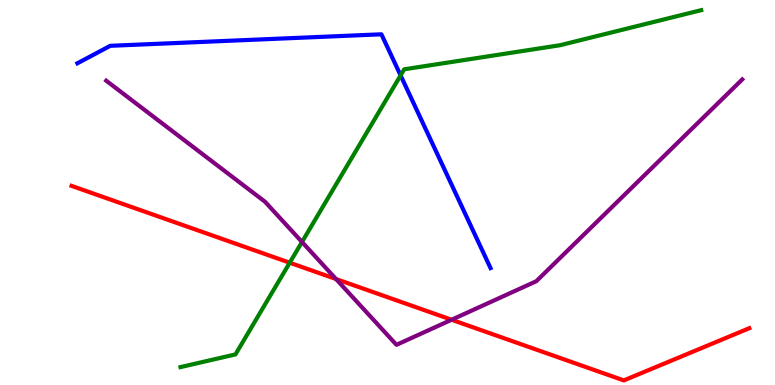[{'lines': ['blue', 'red'], 'intersections': []}, {'lines': ['green', 'red'], 'intersections': [{'x': 3.74, 'y': 3.18}]}, {'lines': ['purple', 'red'], 'intersections': [{'x': 4.34, 'y': 2.75}, {'x': 5.83, 'y': 1.69}]}, {'lines': ['blue', 'green'], 'intersections': [{'x': 5.17, 'y': 8.04}]}, {'lines': ['blue', 'purple'], 'intersections': []}, {'lines': ['green', 'purple'], 'intersections': [{'x': 3.9, 'y': 3.71}]}]